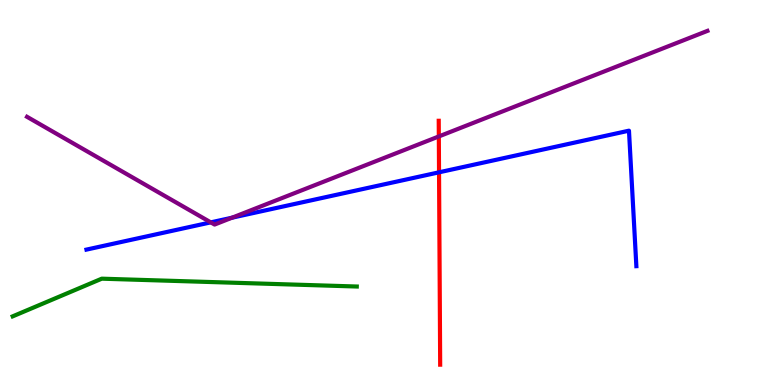[{'lines': ['blue', 'red'], 'intersections': [{'x': 5.66, 'y': 5.52}]}, {'lines': ['green', 'red'], 'intersections': []}, {'lines': ['purple', 'red'], 'intersections': [{'x': 5.66, 'y': 6.46}]}, {'lines': ['blue', 'green'], 'intersections': []}, {'lines': ['blue', 'purple'], 'intersections': [{'x': 2.72, 'y': 4.22}, {'x': 2.99, 'y': 4.35}]}, {'lines': ['green', 'purple'], 'intersections': []}]